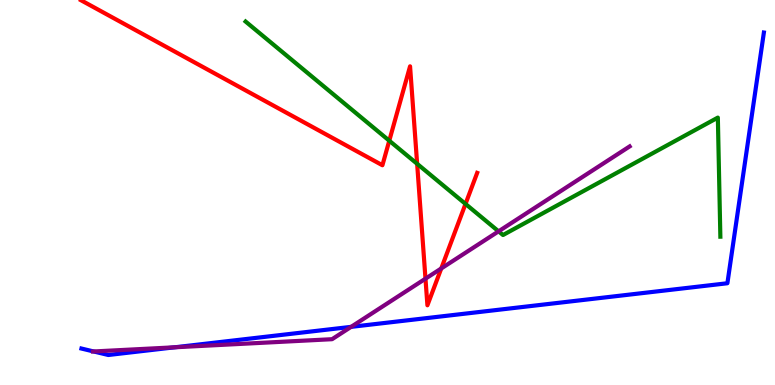[{'lines': ['blue', 'red'], 'intersections': []}, {'lines': ['green', 'red'], 'intersections': [{'x': 5.02, 'y': 6.35}, {'x': 5.38, 'y': 5.75}, {'x': 6.01, 'y': 4.7}]}, {'lines': ['purple', 'red'], 'intersections': [{'x': 5.49, 'y': 2.76}, {'x': 5.69, 'y': 3.03}]}, {'lines': ['blue', 'green'], 'intersections': []}, {'lines': ['blue', 'purple'], 'intersections': [{'x': 1.21, 'y': 0.871}, {'x': 2.26, 'y': 0.98}, {'x': 4.53, 'y': 1.51}]}, {'lines': ['green', 'purple'], 'intersections': [{'x': 6.43, 'y': 3.99}]}]